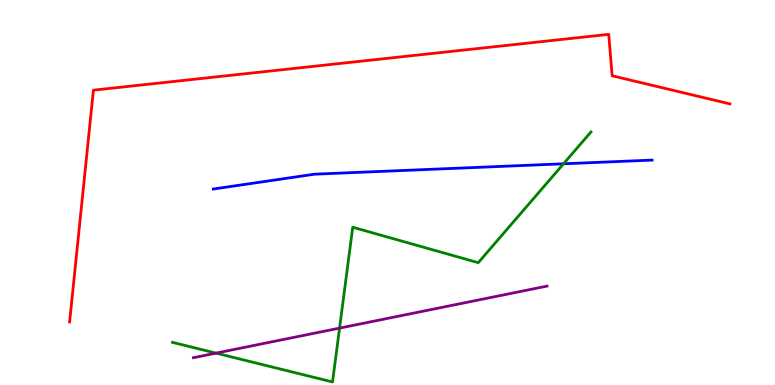[{'lines': ['blue', 'red'], 'intersections': []}, {'lines': ['green', 'red'], 'intersections': []}, {'lines': ['purple', 'red'], 'intersections': []}, {'lines': ['blue', 'green'], 'intersections': [{'x': 7.27, 'y': 5.75}]}, {'lines': ['blue', 'purple'], 'intersections': []}, {'lines': ['green', 'purple'], 'intersections': [{'x': 2.79, 'y': 0.828}, {'x': 4.38, 'y': 1.48}]}]